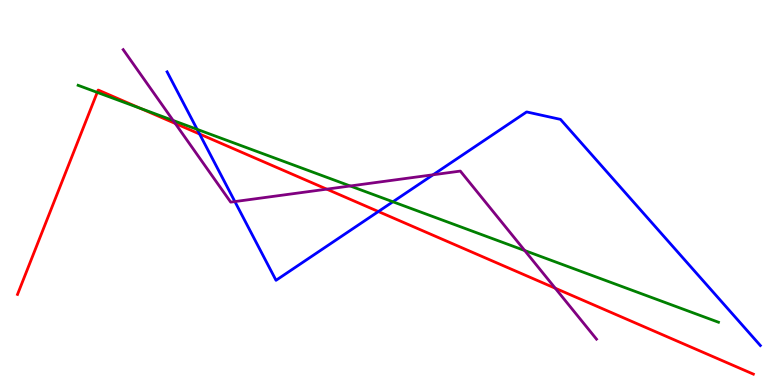[{'lines': ['blue', 'red'], 'intersections': [{'x': 2.58, 'y': 6.52}, {'x': 4.88, 'y': 4.51}]}, {'lines': ['green', 'red'], 'intersections': [{'x': 1.25, 'y': 7.6}, {'x': 1.81, 'y': 7.18}]}, {'lines': ['purple', 'red'], 'intersections': [{'x': 2.26, 'y': 6.79}, {'x': 4.22, 'y': 5.09}, {'x': 7.16, 'y': 2.51}]}, {'lines': ['blue', 'green'], 'intersections': [{'x': 2.54, 'y': 6.64}, {'x': 5.07, 'y': 4.76}]}, {'lines': ['blue', 'purple'], 'intersections': [{'x': 3.03, 'y': 4.76}, {'x': 5.59, 'y': 5.46}]}, {'lines': ['green', 'purple'], 'intersections': [{'x': 2.23, 'y': 6.87}, {'x': 4.52, 'y': 5.17}, {'x': 6.77, 'y': 3.49}]}]